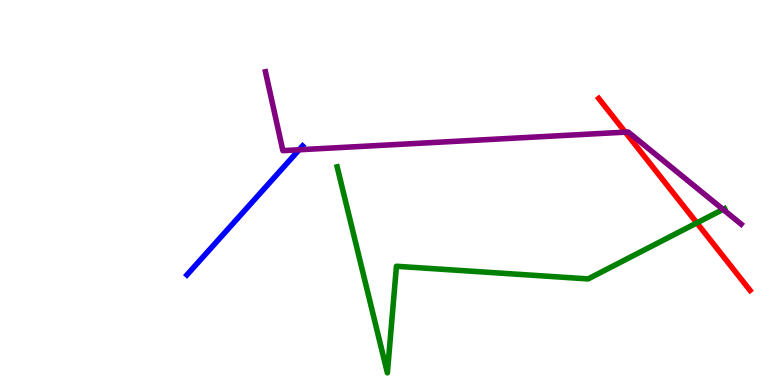[{'lines': ['blue', 'red'], 'intersections': []}, {'lines': ['green', 'red'], 'intersections': [{'x': 8.99, 'y': 4.21}]}, {'lines': ['purple', 'red'], 'intersections': [{'x': 8.07, 'y': 6.57}]}, {'lines': ['blue', 'green'], 'intersections': []}, {'lines': ['blue', 'purple'], 'intersections': [{'x': 3.86, 'y': 6.11}]}, {'lines': ['green', 'purple'], 'intersections': [{'x': 9.33, 'y': 4.56}]}]